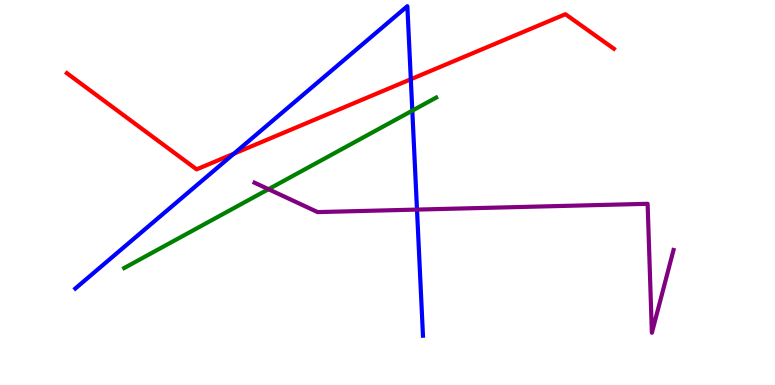[{'lines': ['blue', 'red'], 'intersections': [{'x': 3.02, 'y': 6.01}, {'x': 5.3, 'y': 7.94}]}, {'lines': ['green', 'red'], 'intersections': []}, {'lines': ['purple', 'red'], 'intersections': []}, {'lines': ['blue', 'green'], 'intersections': [{'x': 5.32, 'y': 7.13}]}, {'lines': ['blue', 'purple'], 'intersections': [{'x': 5.38, 'y': 4.56}]}, {'lines': ['green', 'purple'], 'intersections': [{'x': 3.46, 'y': 5.09}]}]